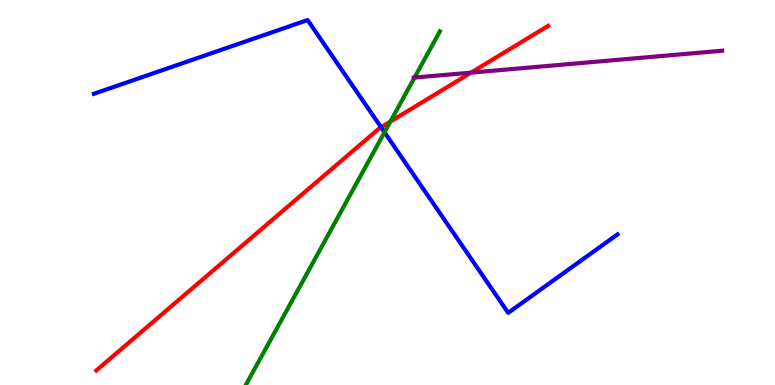[{'lines': ['blue', 'red'], 'intersections': [{'x': 4.92, 'y': 6.7}]}, {'lines': ['green', 'red'], 'intersections': [{'x': 5.04, 'y': 6.84}]}, {'lines': ['purple', 'red'], 'intersections': [{'x': 6.08, 'y': 8.11}]}, {'lines': ['blue', 'green'], 'intersections': [{'x': 4.96, 'y': 6.56}]}, {'lines': ['blue', 'purple'], 'intersections': []}, {'lines': ['green', 'purple'], 'intersections': [{'x': 5.35, 'y': 7.99}]}]